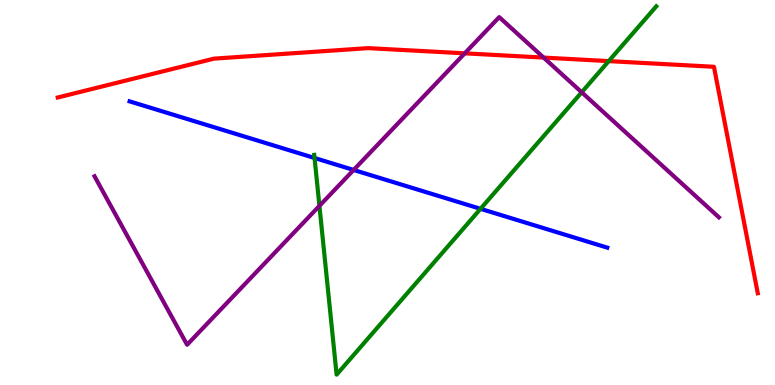[{'lines': ['blue', 'red'], 'intersections': []}, {'lines': ['green', 'red'], 'intersections': [{'x': 7.85, 'y': 8.41}]}, {'lines': ['purple', 'red'], 'intersections': [{'x': 6.0, 'y': 8.61}, {'x': 7.01, 'y': 8.5}]}, {'lines': ['blue', 'green'], 'intersections': [{'x': 4.06, 'y': 5.9}, {'x': 6.2, 'y': 4.58}]}, {'lines': ['blue', 'purple'], 'intersections': [{'x': 4.56, 'y': 5.59}]}, {'lines': ['green', 'purple'], 'intersections': [{'x': 4.12, 'y': 4.65}, {'x': 7.51, 'y': 7.6}]}]